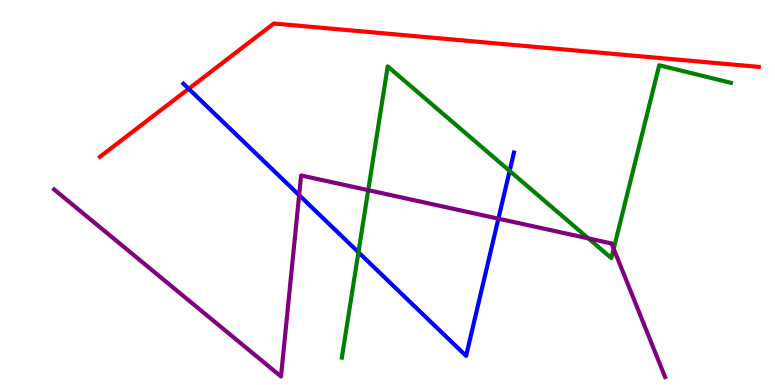[{'lines': ['blue', 'red'], 'intersections': [{'x': 2.43, 'y': 7.69}]}, {'lines': ['green', 'red'], 'intersections': []}, {'lines': ['purple', 'red'], 'intersections': []}, {'lines': ['blue', 'green'], 'intersections': [{'x': 4.63, 'y': 3.45}, {'x': 6.58, 'y': 5.56}]}, {'lines': ['blue', 'purple'], 'intersections': [{'x': 3.86, 'y': 4.93}, {'x': 6.43, 'y': 4.32}]}, {'lines': ['green', 'purple'], 'intersections': [{'x': 4.75, 'y': 5.06}, {'x': 7.59, 'y': 3.81}, {'x': 7.92, 'y': 3.54}]}]